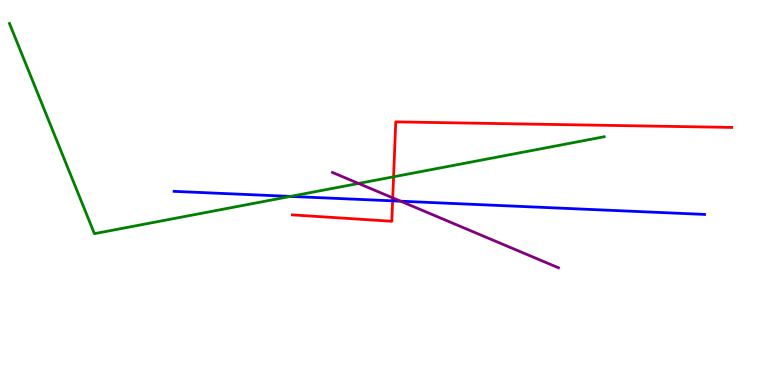[{'lines': ['blue', 'red'], 'intersections': [{'x': 5.07, 'y': 4.78}]}, {'lines': ['green', 'red'], 'intersections': [{'x': 5.08, 'y': 5.41}]}, {'lines': ['purple', 'red'], 'intersections': [{'x': 5.07, 'y': 4.86}]}, {'lines': ['blue', 'green'], 'intersections': [{'x': 3.75, 'y': 4.9}]}, {'lines': ['blue', 'purple'], 'intersections': [{'x': 5.17, 'y': 4.77}]}, {'lines': ['green', 'purple'], 'intersections': [{'x': 4.63, 'y': 5.23}]}]